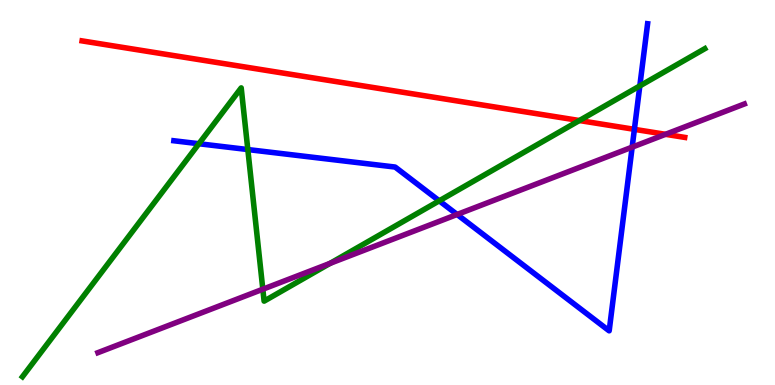[{'lines': ['blue', 'red'], 'intersections': [{'x': 8.19, 'y': 6.64}]}, {'lines': ['green', 'red'], 'intersections': [{'x': 7.48, 'y': 6.87}]}, {'lines': ['purple', 'red'], 'intersections': [{'x': 8.59, 'y': 6.51}]}, {'lines': ['blue', 'green'], 'intersections': [{'x': 2.57, 'y': 6.27}, {'x': 3.2, 'y': 6.12}, {'x': 5.67, 'y': 4.78}, {'x': 8.26, 'y': 7.77}]}, {'lines': ['blue', 'purple'], 'intersections': [{'x': 5.9, 'y': 4.43}, {'x': 8.16, 'y': 6.18}]}, {'lines': ['green', 'purple'], 'intersections': [{'x': 3.39, 'y': 2.49}, {'x': 4.26, 'y': 3.16}]}]